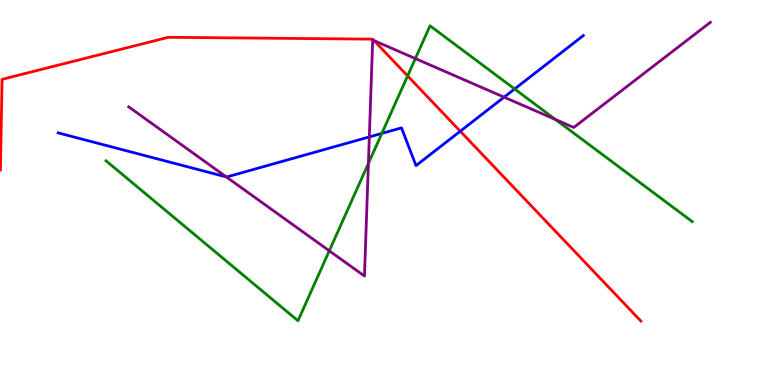[{'lines': ['blue', 'red'], 'intersections': [{'x': 5.94, 'y': 6.59}]}, {'lines': ['green', 'red'], 'intersections': [{'x': 5.26, 'y': 8.03}]}, {'lines': ['purple', 'red'], 'intersections': [{'x': 4.83, 'y': 8.95}]}, {'lines': ['blue', 'green'], 'intersections': [{'x': 4.93, 'y': 6.54}, {'x': 6.64, 'y': 7.69}]}, {'lines': ['blue', 'purple'], 'intersections': [{'x': 2.92, 'y': 5.4}, {'x': 4.77, 'y': 6.44}, {'x': 6.5, 'y': 7.48}]}, {'lines': ['green', 'purple'], 'intersections': [{'x': 4.25, 'y': 3.49}, {'x': 4.75, 'y': 5.75}, {'x': 5.36, 'y': 8.48}, {'x': 7.17, 'y': 6.89}]}]